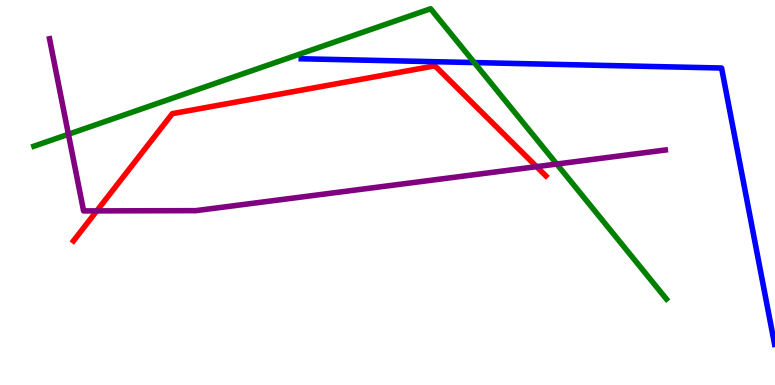[{'lines': ['blue', 'red'], 'intersections': []}, {'lines': ['green', 'red'], 'intersections': []}, {'lines': ['purple', 'red'], 'intersections': [{'x': 1.25, 'y': 4.52}, {'x': 6.92, 'y': 5.67}]}, {'lines': ['blue', 'green'], 'intersections': [{'x': 6.12, 'y': 8.37}]}, {'lines': ['blue', 'purple'], 'intersections': []}, {'lines': ['green', 'purple'], 'intersections': [{'x': 0.883, 'y': 6.51}, {'x': 7.18, 'y': 5.74}]}]